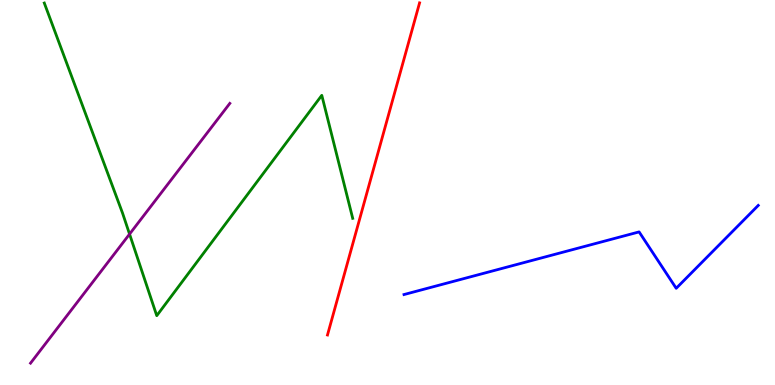[{'lines': ['blue', 'red'], 'intersections': []}, {'lines': ['green', 'red'], 'intersections': []}, {'lines': ['purple', 'red'], 'intersections': []}, {'lines': ['blue', 'green'], 'intersections': []}, {'lines': ['blue', 'purple'], 'intersections': []}, {'lines': ['green', 'purple'], 'intersections': [{'x': 1.67, 'y': 3.92}]}]